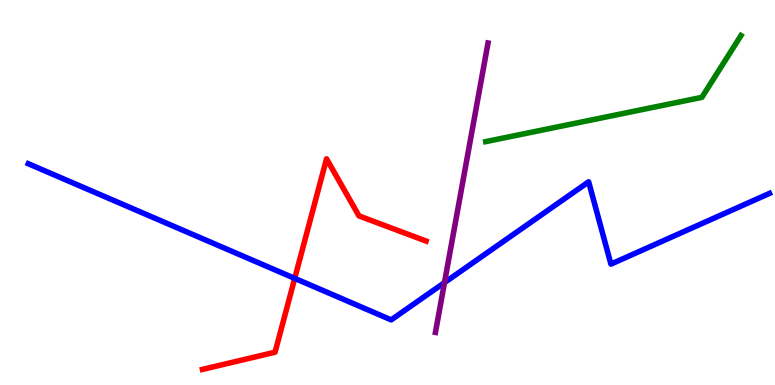[{'lines': ['blue', 'red'], 'intersections': [{'x': 3.8, 'y': 2.77}]}, {'lines': ['green', 'red'], 'intersections': []}, {'lines': ['purple', 'red'], 'intersections': []}, {'lines': ['blue', 'green'], 'intersections': []}, {'lines': ['blue', 'purple'], 'intersections': [{'x': 5.74, 'y': 2.66}]}, {'lines': ['green', 'purple'], 'intersections': []}]